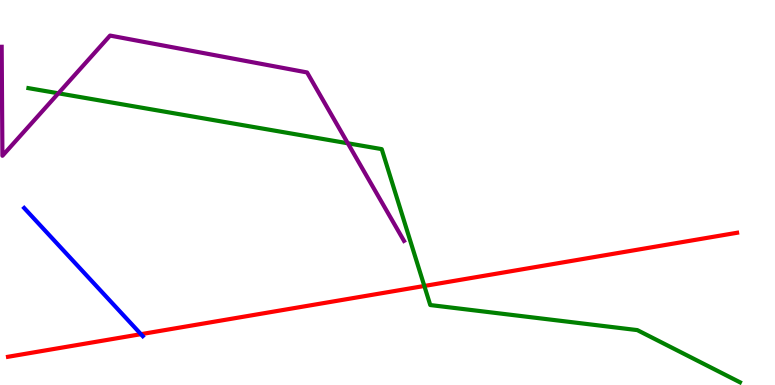[{'lines': ['blue', 'red'], 'intersections': [{'x': 1.82, 'y': 1.32}]}, {'lines': ['green', 'red'], 'intersections': [{'x': 5.48, 'y': 2.57}]}, {'lines': ['purple', 'red'], 'intersections': []}, {'lines': ['blue', 'green'], 'intersections': []}, {'lines': ['blue', 'purple'], 'intersections': []}, {'lines': ['green', 'purple'], 'intersections': [{'x': 0.753, 'y': 7.58}, {'x': 4.49, 'y': 6.28}]}]